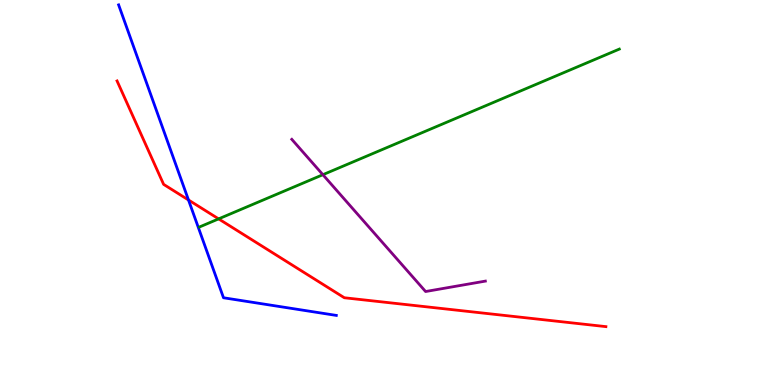[{'lines': ['blue', 'red'], 'intersections': [{'x': 2.43, 'y': 4.81}]}, {'lines': ['green', 'red'], 'intersections': [{'x': 2.82, 'y': 4.31}]}, {'lines': ['purple', 'red'], 'intersections': []}, {'lines': ['blue', 'green'], 'intersections': []}, {'lines': ['blue', 'purple'], 'intersections': []}, {'lines': ['green', 'purple'], 'intersections': [{'x': 4.17, 'y': 5.46}]}]